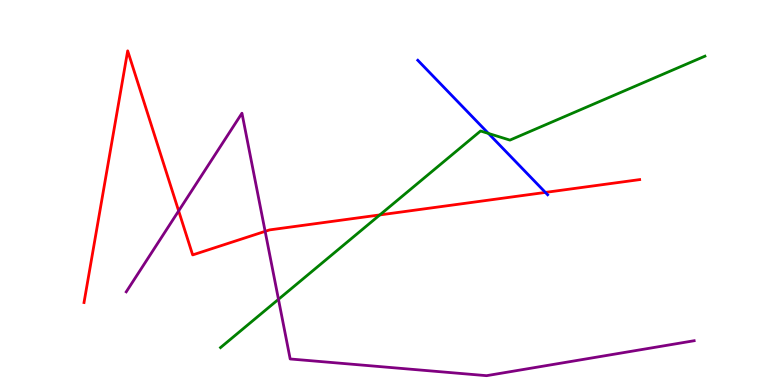[{'lines': ['blue', 'red'], 'intersections': [{'x': 7.04, 'y': 5.0}]}, {'lines': ['green', 'red'], 'intersections': [{'x': 4.9, 'y': 4.42}]}, {'lines': ['purple', 'red'], 'intersections': [{'x': 2.31, 'y': 4.52}, {'x': 3.42, 'y': 3.99}]}, {'lines': ['blue', 'green'], 'intersections': [{'x': 6.3, 'y': 6.53}]}, {'lines': ['blue', 'purple'], 'intersections': []}, {'lines': ['green', 'purple'], 'intersections': [{'x': 3.59, 'y': 2.23}]}]